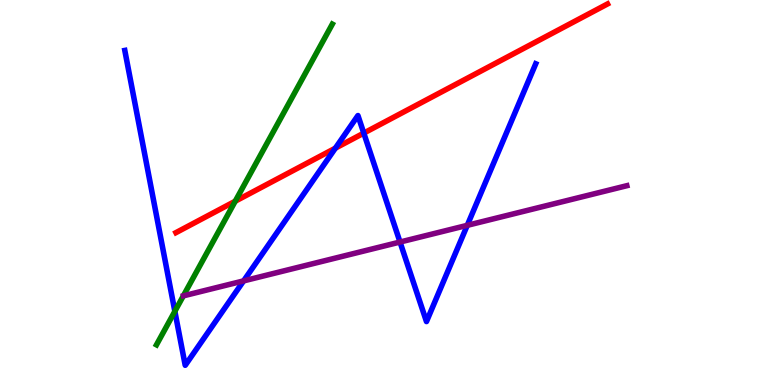[{'lines': ['blue', 'red'], 'intersections': [{'x': 4.33, 'y': 6.15}, {'x': 4.69, 'y': 6.54}]}, {'lines': ['green', 'red'], 'intersections': [{'x': 3.04, 'y': 4.77}]}, {'lines': ['purple', 'red'], 'intersections': []}, {'lines': ['blue', 'green'], 'intersections': [{'x': 2.26, 'y': 1.91}]}, {'lines': ['blue', 'purple'], 'intersections': [{'x': 3.14, 'y': 2.7}, {'x': 5.16, 'y': 3.71}, {'x': 6.03, 'y': 4.15}]}, {'lines': ['green', 'purple'], 'intersections': []}]